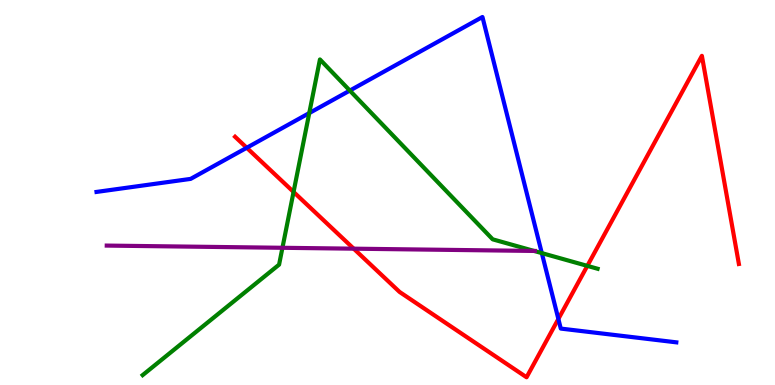[{'lines': ['blue', 'red'], 'intersections': [{'x': 3.18, 'y': 6.16}, {'x': 7.2, 'y': 1.72}]}, {'lines': ['green', 'red'], 'intersections': [{'x': 3.79, 'y': 5.01}, {'x': 7.58, 'y': 3.09}]}, {'lines': ['purple', 'red'], 'intersections': [{'x': 4.56, 'y': 3.54}]}, {'lines': ['blue', 'green'], 'intersections': [{'x': 3.99, 'y': 7.06}, {'x': 4.51, 'y': 7.65}, {'x': 6.99, 'y': 3.43}]}, {'lines': ['blue', 'purple'], 'intersections': []}, {'lines': ['green', 'purple'], 'intersections': [{'x': 3.64, 'y': 3.56}, {'x': 6.89, 'y': 3.48}]}]